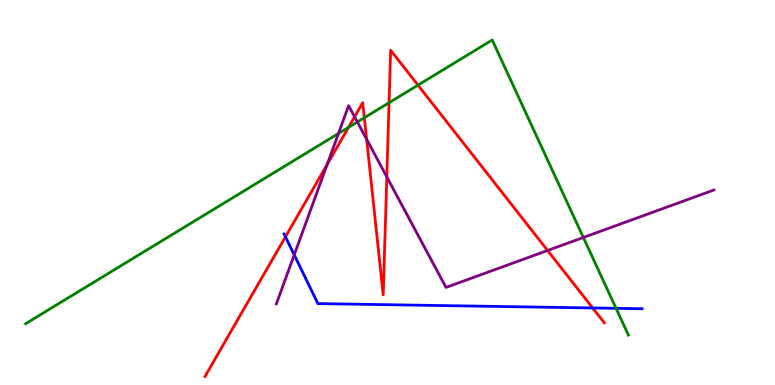[{'lines': ['blue', 'red'], 'intersections': [{'x': 3.68, 'y': 3.85}, {'x': 7.65, 'y': 2.0}]}, {'lines': ['green', 'red'], 'intersections': [{'x': 4.5, 'y': 6.69}, {'x': 4.7, 'y': 6.94}, {'x': 5.02, 'y': 7.33}, {'x': 5.39, 'y': 7.79}]}, {'lines': ['purple', 'red'], 'intersections': [{'x': 4.22, 'y': 5.73}, {'x': 4.58, 'y': 6.97}, {'x': 4.73, 'y': 6.38}, {'x': 4.99, 'y': 5.4}, {'x': 7.07, 'y': 3.49}]}, {'lines': ['blue', 'green'], 'intersections': [{'x': 7.95, 'y': 1.99}]}, {'lines': ['blue', 'purple'], 'intersections': [{'x': 3.8, 'y': 3.38}]}, {'lines': ['green', 'purple'], 'intersections': [{'x': 4.37, 'y': 6.53}, {'x': 4.61, 'y': 6.83}, {'x': 7.53, 'y': 3.83}]}]